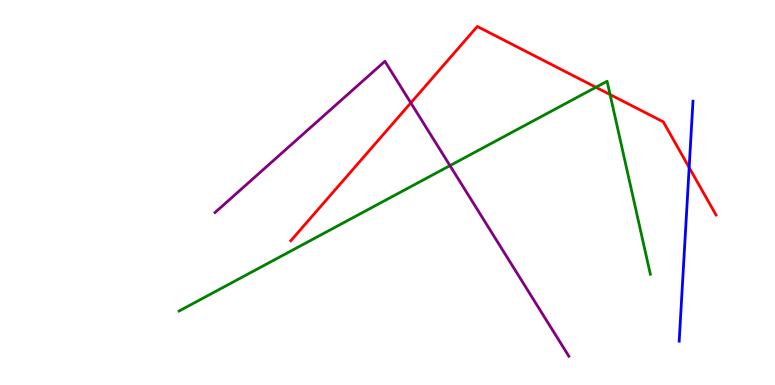[{'lines': ['blue', 'red'], 'intersections': [{'x': 8.89, 'y': 5.65}]}, {'lines': ['green', 'red'], 'intersections': [{'x': 7.69, 'y': 7.73}, {'x': 7.87, 'y': 7.54}]}, {'lines': ['purple', 'red'], 'intersections': [{'x': 5.3, 'y': 7.33}]}, {'lines': ['blue', 'green'], 'intersections': []}, {'lines': ['blue', 'purple'], 'intersections': []}, {'lines': ['green', 'purple'], 'intersections': [{'x': 5.81, 'y': 5.7}]}]